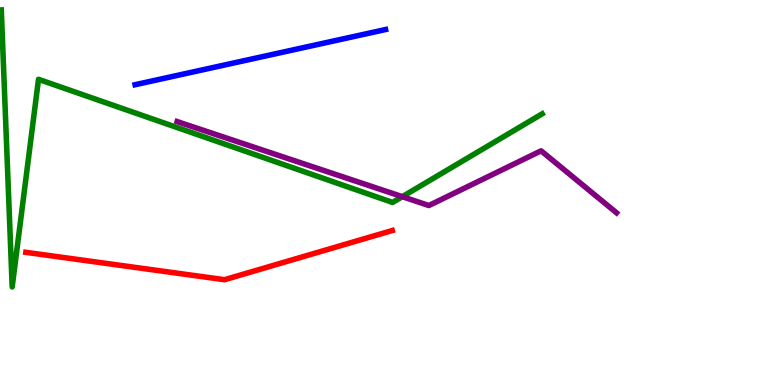[{'lines': ['blue', 'red'], 'intersections': []}, {'lines': ['green', 'red'], 'intersections': []}, {'lines': ['purple', 'red'], 'intersections': []}, {'lines': ['blue', 'green'], 'intersections': []}, {'lines': ['blue', 'purple'], 'intersections': []}, {'lines': ['green', 'purple'], 'intersections': [{'x': 5.19, 'y': 4.89}]}]